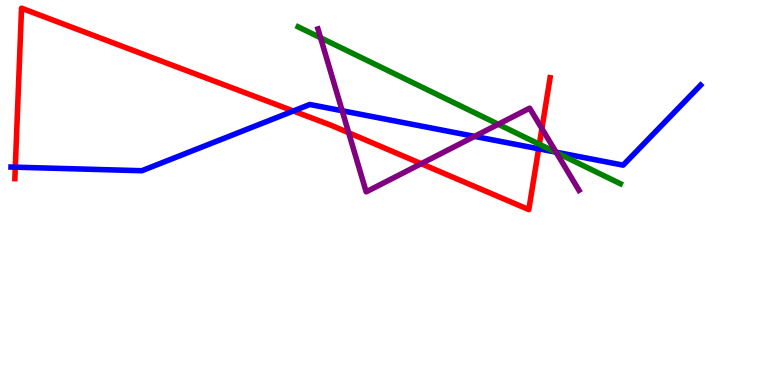[{'lines': ['blue', 'red'], 'intersections': [{'x': 0.197, 'y': 5.66}, {'x': 3.79, 'y': 7.12}, {'x': 6.95, 'y': 6.14}]}, {'lines': ['green', 'red'], 'intersections': [{'x': 6.96, 'y': 6.25}]}, {'lines': ['purple', 'red'], 'intersections': [{'x': 4.5, 'y': 6.55}, {'x': 5.44, 'y': 5.75}, {'x': 6.99, 'y': 6.66}]}, {'lines': ['blue', 'green'], 'intersections': [{'x': 7.16, 'y': 6.05}]}, {'lines': ['blue', 'purple'], 'intersections': [{'x': 4.42, 'y': 7.12}, {'x': 6.12, 'y': 6.46}, {'x': 7.18, 'y': 6.05}]}, {'lines': ['green', 'purple'], 'intersections': [{'x': 4.14, 'y': 9.02}, {'x': 6.43, 'y': 6.77}, {'x': 7.18, 'y': 6.04}]}]